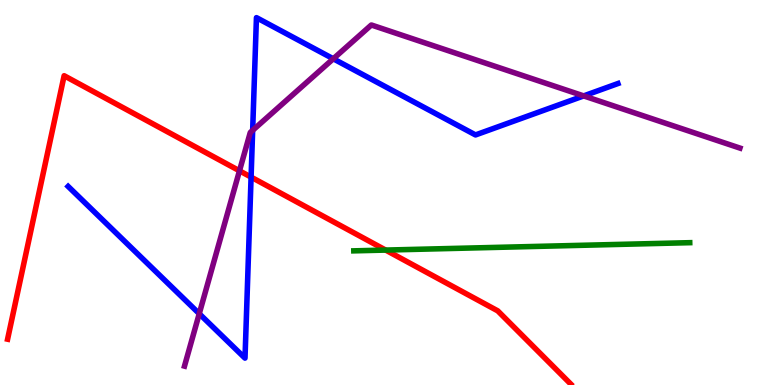[{'lines': ['blue', 'red'], 'intersections': [{'x': 3.24, 'y': 5.4}]}, {'lines': ['green', 'red'], 'intersections': [{'x': 4.98, 'y': 3.5}]}, {'lines': ['purple', 'red'], 'intersections': [{'x': 3.09, 'y': 5.56}]}, {'lines': ['blue', 'green'], 'intersections': []}, {'lines': ['blue', 'purple'], 'intersections': [{'x': 2.57, 'y': 1.85}, {'x': 3.26, 'y': 6.61}, {'x': 4.3, 'y': 8.47}, {'x': 7.53, 'y': 7.51}]}, {'lines': ['green', 'purple'], 'intersections': []}]